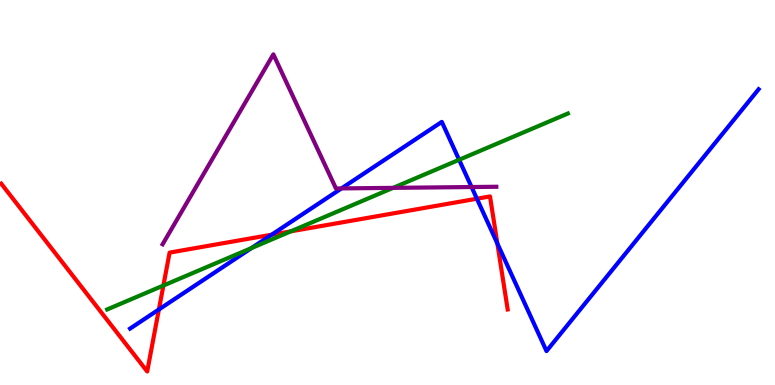[{'lines': ['blue', 'red'], 'intersections': [{'x': 2.05, 'y': 1.96}, {'x': 3.51, 'y': 3.9}, {'x': 6.15, 'y': 4.84}, {'x': 6.42, 'y': 3.68}]}, {'lines': ['green', 'red'], 'intersections': [{'x': 2.11, 'y': 2.58}, {'x': 3.75, 'y': 3.99}]}, {'lines': ['purple', 'red'], 'intersections': []}, {'lines': ['blue', 'green'], 'intersections': [{'x': 3.25, 'y': 3.56}, {'x': 5.92, 'y': 5.85}]}, {'lines': ['blue', 'purple'], 'intersections': [{'x': 4.41, 'y': 5.11}, {'x': 6.08, 'y': 5.14}]}, {'lines': ['green', 'purple'], 'intersections': [{'x': 5.07, 'y': 5.12}]}]